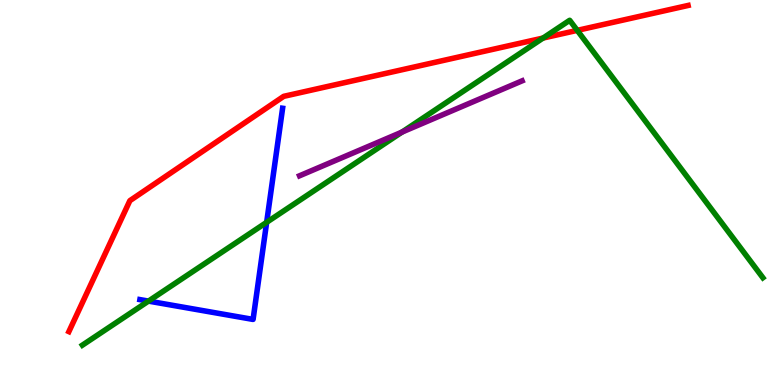[{'lines': ['blue', 'red'], 'intersections': []}, {'lines': ['green', 'red'], 'intersections': [{'x': 7.01, 'y': 9.01}, {'x': 7.45, 'y': 9.21}]}, {'lines': ['purple', 'red'], 'intersections': []}, {'lines': ['blue', 'green'], 'intersections': [{'x': 1.92, 'y': 2.18}, {'x': 3.44, 'y': 4.23}]}, {'lines': ['blue', 'purple'], 'intersections': []}, {'lines': ['green', 'purple'], 'intersections': [{'x': 5.19, 'y': 6.57}]}]